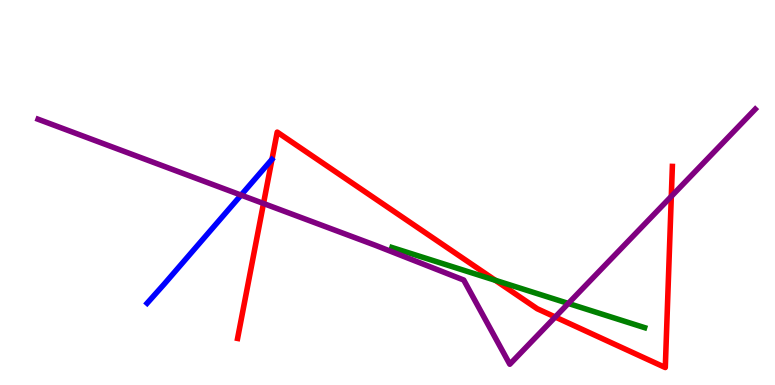[{'lines': ['blue', 'red'], 'intersections': []}, {'lines': ['green', 'red'], 'intersections': [{'x': 6.39, 'y': 2.72}]}, {'lines': ['purple', 'red'], 'intersections': [{'x': 3.4, 'y': 4.71}, {'x': 7.16, 'y': 1.77}, {'x': 8.66, 'y': 4.9}]}, {'lines': ['blue', 'green'], 'intersections': []}, {'lines': ['blue', 'purple'], 'intersections': [{'x': 3.11, 'y': 4.93}]}, {'lines': ['green', 'purple'], 'intersections': [{'x': 7.33, 'y': 2.12}]}]